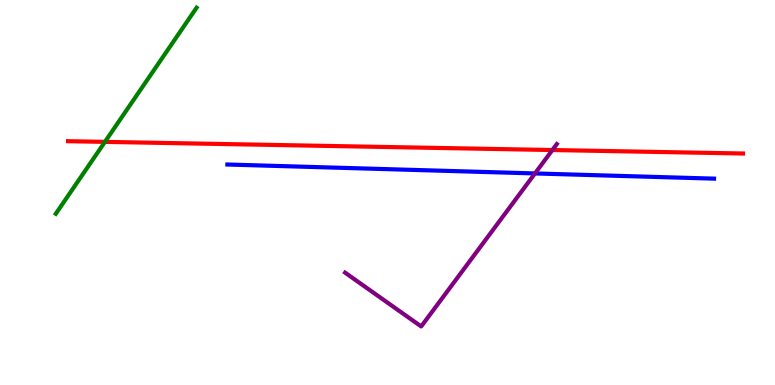[{'lines': ['blue', 'red'], 'intersections': []}, {'lines': ['green', 'red'], 'intersections': [{'x': 1.35, 'y': 6.32}]}, {'lines': ['purple', 'red'], 'intersections': [{'x': 7.13, 'y': 6.1}]}, {'lines': ['blue', 'green'], 'intersections': []}, {'lines': ['blue', 'purple'], 'intersections': [{'x': 6.9, 'y': 5.5}]}, {'lines': ['green', 'purple'], 'intersections': []}]